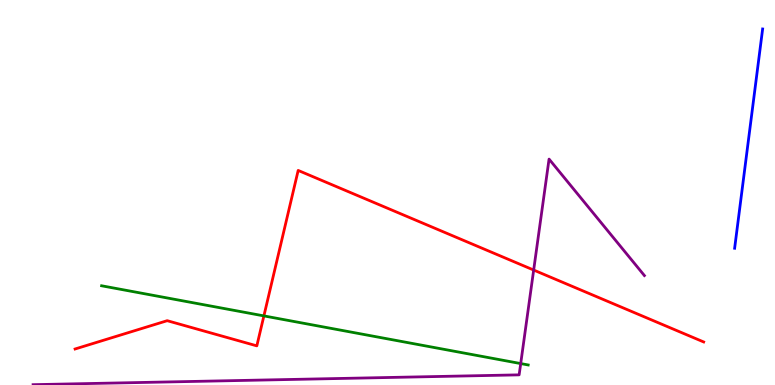[{'lines': ['blue', 'red'], 'intersections': []}, {'lines': ['green', 'red'], 'intersections': [{'x': 3.41, 'y': 1.79}]}, {'lines': ['purple', 'red'], 'intersections': [{'x': 6.89, 'y': 2.99}]}, {'lines': ['blue', 'green'], 'intersections': []}, {'lines': ['blue', 'purple'], 'intersections': []}, {'lines': ['green', 'purple'], 'intersections': [{'x': 6.72, 'y': 0.557}]}]